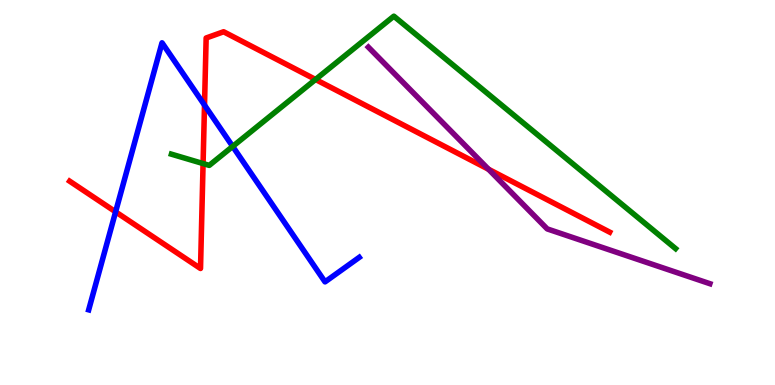[{'lines': ['blue', 'red'], 'intersections': [{'x': 1.49, 'y': 4.5}, {'x': 2.64, 'y': 7.27}]}, {'lines': ['green', 'red'], 'intersections': [{'x': 2.62, 'y': 5.75}, {'x': 4.07, 'y': 7.94}]}, {'lines': ['purple', 'red'], 'intersections': [{'x': 6.3, 'y': 5.6}]}, {'lines': ['blue', 'green'], 'intersections': [{'x': 3.0, 'y': 6.2}]}, {'lines': ['blue', 'purple'], 'intersections': []}, {'lines': ['green', 'purple'], 'intersections': []}]